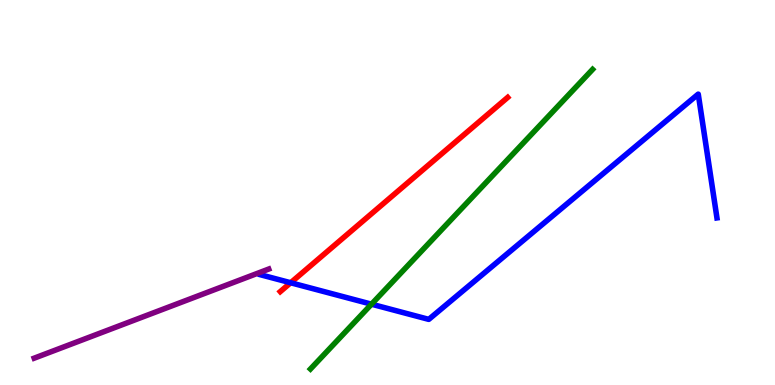[{'lines': ['blue', 'red'], 'intersections': [{'x': 3.75, 'y': 2.66}]}, {'lines': ['green', 'red'], 'intersections': []}, {'lines': ['purple', 'red'], 'intersections': []}, {'lines': ['blue', 'green'], 'intersections': [{'x': 4.79, 'y': 2.1}]}, {'lines': ['blue', 'purple'], 'intersections': []}, {'lines': ['green', 'purple'], 'intersections': []}]